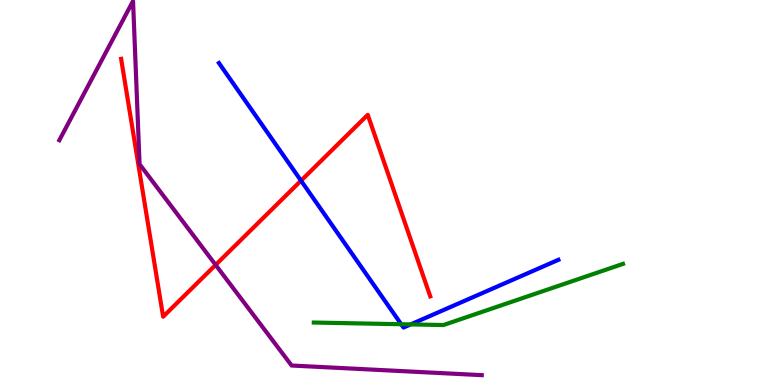[{'lines': ['blue', 'red'], 'intersections': [{'x': 3.88, 'y': 5.31}]}, {'lines': ['green', 'red'], 'intersections': []}, {'lines': ['purple', 'red'], 'intersections': [{'x': 2.78, 'y': 3.12}]}, {'lines': ['blue', 'green'], 'intersections': [{'x': 5.18, 'y': 1.58}, {'x': 5.3, 'y': 1.57}]}, {'lines': ['blue', 'purple'], 'intersections': []}, {'lines': ['green', 'purple'], 'intersections': []}]